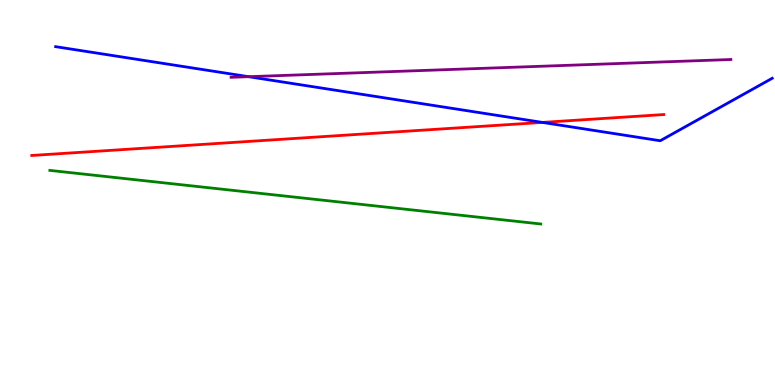[{'lines': ['blue', 'red'], 'intersections': [{'x': 7.0, 'y': 6.82}]}, {'lines': ['green', 'red'], 'intersections': []}, {'lines': ['purple', 'red'], 'intersections': []}, {'lines': ['blue', 'green'], 'intersections': []}, {'lines': ['blue', 'purple'], 'intersections': [{'x': 3.21, 'y': 8.01}]}, {'lines': ['green', 'purple'], 'intersections': []}]